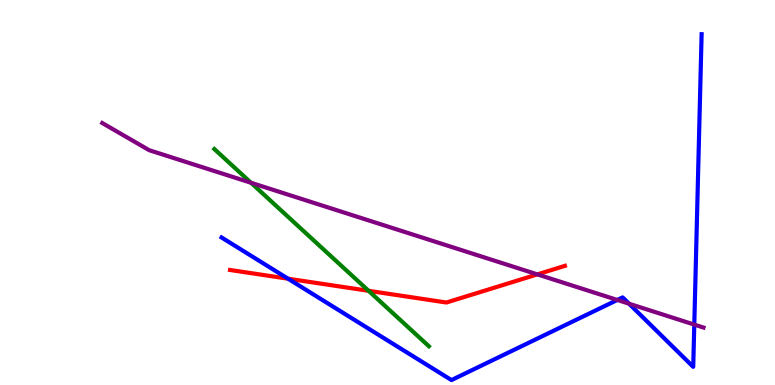[{'lines': ['blue', 'red'], 'intersections': [{'x': 3.72, 'y': 2.76}]}, {'lines': ['green', 'red'], 'intersections': [{'x': 4.76, 'y': 2.45}]}, {'lines': ['purple', 'red'], 'intersections': [{'x': 6.93, 'y': 2.87}]}, {'lines': ['blue', 'green'], 'intersections': []}, {'lines': ['blue', 'purple'], 'intersections': [{'x': 7.97, 'y': 2.21}, {'x': 8.12, 'y': 2.11}, {'x': 8.96, 'y': 1.57}]}, {'lines': ['green', 'purple'], 'intersections': [{'x': 3.24, 'y': 5.25}]}]